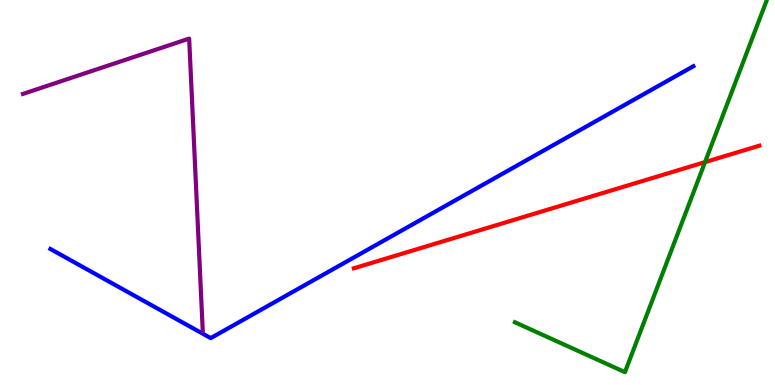[{'lines': ['blue', 'red'], 'intersections': []}, {'lines': ['green', 'red'], 'intersections': [{'x': 9.1, 'y': 5.79}]}, {'lines': ['purple', 'red'], 'intersections': []}, {'lines': ['blue', 'green'], 'intersections': []}, {'lines': ['blue', 'purple'], 'intersections': []}, {'lines': ['green', 'purple'], 'intersections': []}]